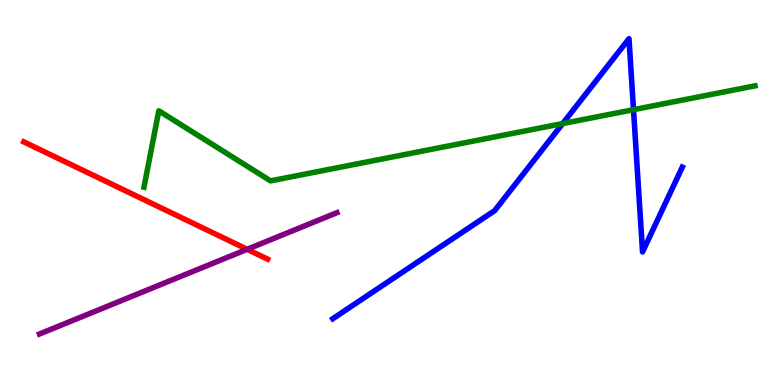[{'lines': ['blue', 'red'], 'intersections': []}, {'lines': ['green', 'red'], 'intersections': []}, {'lines': ['purple', 'red'], 'intersections': [{'x': 3.19, 'y': 3.52}]}, {'lines': ['blue', 'green'], 'intersections': [{'x': 7.26, 'y': 6.79}, {'x': 8.17, 'y': 7.15}]}, {'lines': ['blue', 'purple'], 'intersections': []}, {'lines': ['green', 'purple'], 'intersections': []}]